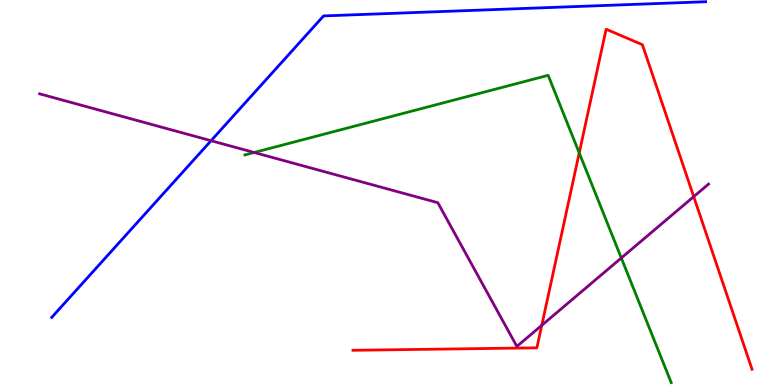[{'lines': ['blue', 'red'], 'intersections': []}, {'lines': ['green', 'red'], 'intersections': [{'x': 7.47, 'y': 6.03}]}, {'lines': ['purple', 'red'], 'intersections': [{'x': 6.99, 'y': 1.55}, {'x': 8.95, 'y': 4.89}]}, {'lines': ['blue', 'green'], 'intersections': []}, {'lines': ['blue', 'purple'], 'intersections': [{'x': 2.72, 'y': 6.35}]}, {'lines': ['green', 'purple'], 'intersections': [{'x': 3.28, 'y': 6.04}, {'x': 8.02, 'y': 3.3}]}]